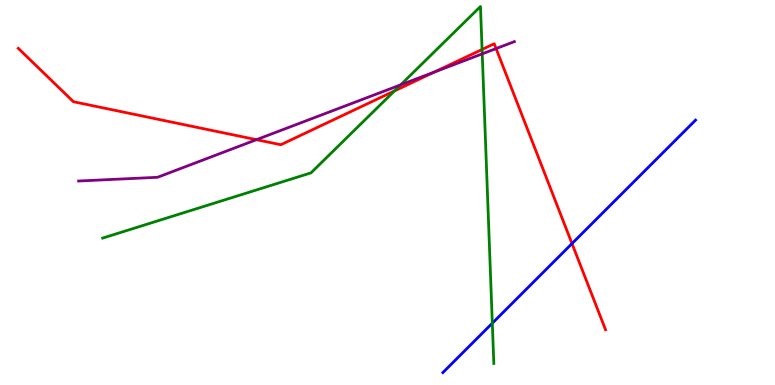[{'lines': ['blue', 'red'], 'intersections': [{'x': 7.38, 'y': 3.67}]}, {'lines': ['green', 'red'], 'intersections': [{'x': 5.09, 'y': 7.64}, {'x': 6.22, 'y': 8.72}]}, {'lines': ['purple', 'red'], 'intersections': [{'x': 3.31, 'y': 6.37}, {'x': 5.61, 'y': 8.13}, {'x': 6.4, 'y': 8.74}]}, {'lines': ['blue', 'green'], 'intersections': [{'x': 6.35, 'y': 1.61}]}, {'lines': ['blue', 'purple'], 'intersections': []}, {'lines': ['green', 'purple'], 'intersections': [{'x': 5.17, 'y': 7.8}, {'x': 6.22, 'y': 8.6}]}]